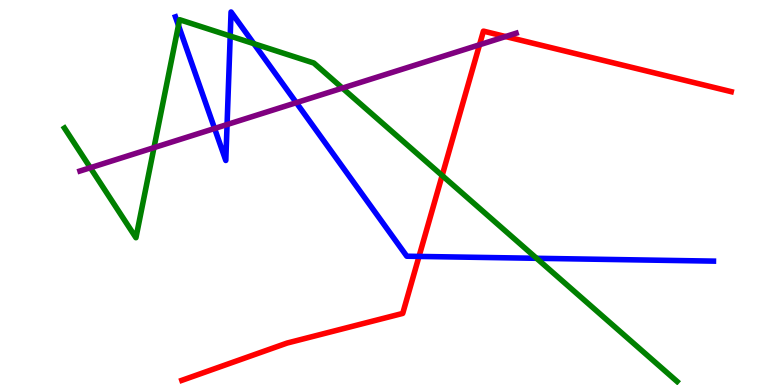[{'lines': ['blue', 'red'], 'intersections': [{'x': 5.41, 'y': 3.34}]}, {'lines': ['green', 'red'], 'intersections': [{'x': 5.71, 'y': 5.44}]}, {'lines': ['purple', 'red'], 'intersections': [{'x': 6.19, 'y': 8.84}, {'x': 6.52, 'y': 9.05}]}, {'lines': ['blue', 'green'], 'intersections': [{'x': 2.3, 'y': 9.34}, {'x': 2.97, 'y': 9.06}, {'x': 3.28, 'y': 8.87}, {'x': 6.92, 'y': 3.29}]}, {'lines': ['blue', 'purple'], 'intersections': [{'x': 2.77, 'y': 6.66}, {'x': 2.93, 'y': 6.77}, {'x': 3.82, 'y': 7.33}]}, {'lines': ['green', 'purple'], 'intersections': [{'x': 1.17, 'y': 5.64}, {'x': 1.99, 'y': 6.17}, {'x': 4.42, 'y': 7.71}]}]